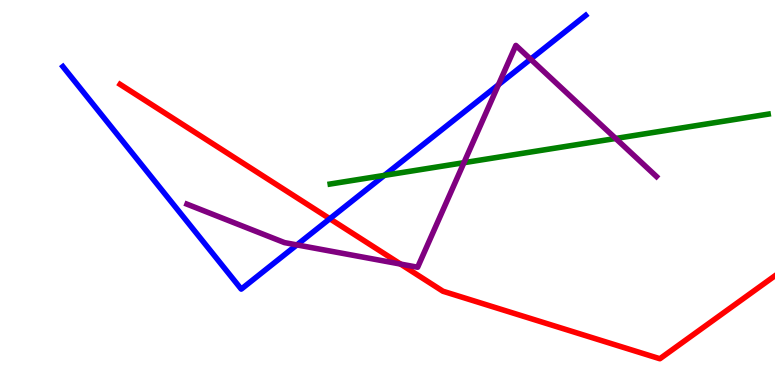[{'lines': ['blue', 'red'], 'intersections': [{'x': 4.26, 'y': 4.32}]}, {'lines': ['green', 'red'], 'intersections': []}, {'lines': ['purple', 'red'], 'intersections': [{'x': 5.17, 'y': 3.14}]}, {'lines': ['blue', 'green'], 'intersections': [{'x': 4.96, 'y': 5.44}]}, {'lines': ['blue', 'purple'], 'intersections': [{'x': 3.83, 'y': 3.64}, {'x': 6.43, 'y': 7.8}, {'x': 6.85, 'y': 8.46}]}, {'lines': ['green', 'purple'], 'intersections': [{'x': 5.99, 'y': 5.77}, {'x': 7.94, 'y': 6.4}]}]